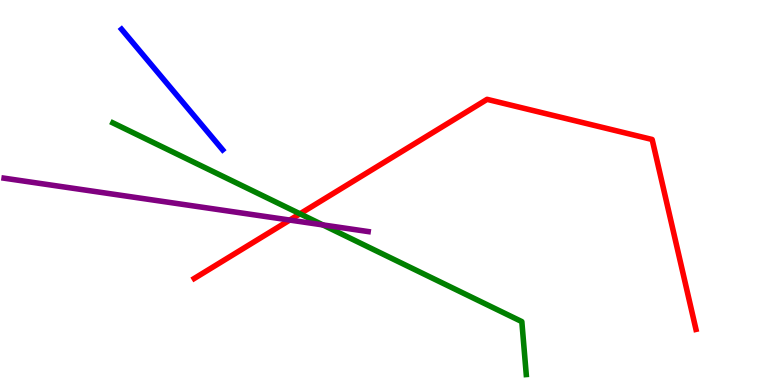[{'lines': ['blue', 'red'], 'intersections': []}, {'lines': ['green', 'red'], 'intersections': [{'x': 3.87, 'y': 4.45}]}, {'lines': ['purple', 'red'], 'intersections': [{'x': 3.74, 'y': 4.28}]}, {'lines': ['blue', 'green'], 'intersections': []}, {'lines': ['blue', 'purple'], 'intersections': []}, {'lines': ['green', 'purple'], 'intersections': [{'x': 4.17, 'y': 4.16}]}]